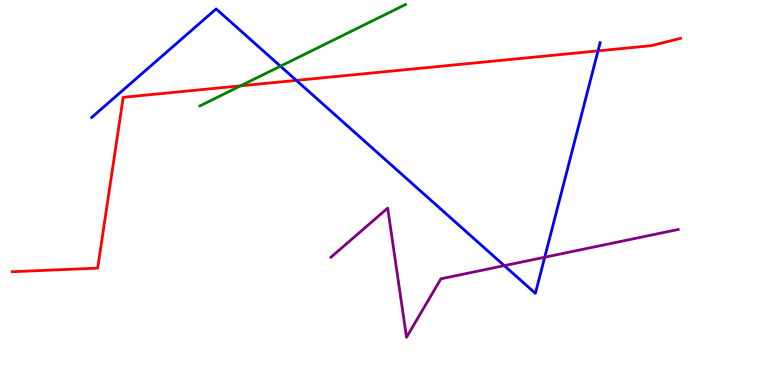[{'lines': ['blue', 'red'], 'intersections': [{'x': 3.82, 'y': 7.91}, {'x': 7.72, 'y': 8.68}]}, {'lines': ['green', 'red'], 'intersections': [{'x': 3.1, 'y': 7.77}]}, {'lines': ['purple', 'red'], 'intersections': []}, {'lines': ['blue', 'green'], 'intersections': [{'x': 3.62, 'y': 8.28}]}, {'lines': ['blue', 'purple'], 'intersections': [{'x': 6.51, 'y': 3.1}, {'x': 7.03, 'y': 3.32}]}, {'lines': ['green', 'purple'], 'intersections': []}]